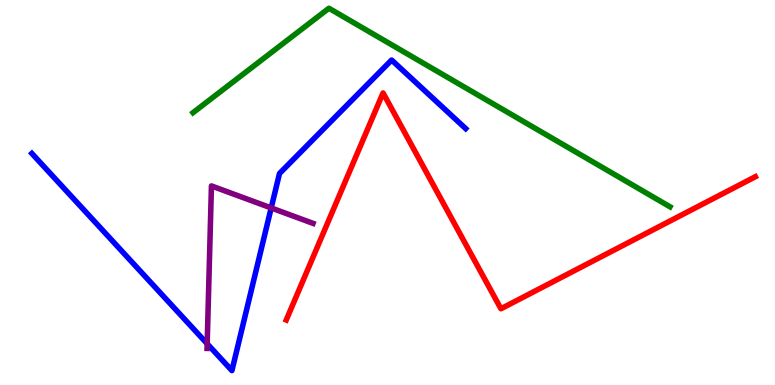[{'lines': ['blue', 'red'], 'intersections': []}, {'lines': ['green', 'red'], 'intersections': []}, {'lines': ['purple', 'red'], 'intersections': []}, {'lines': ['blue', 'green'], 'intersections': []}, {'lines': ['blue', 'purple'], 'intersections': [{'x': 2.67, 'y': 1.07}, {'x': 3.5, 'y': 4.6}]}, {'lines': ['green', 'purple'], 'intersections': []}]